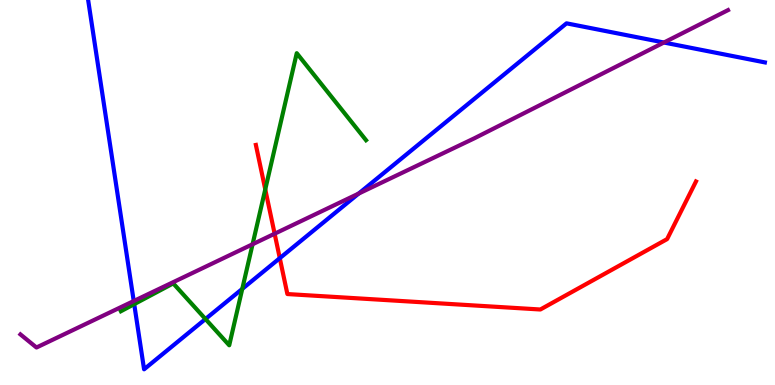[{'lines': ['blue', 'red'], 'intersections': [{'x': 3.61, 'y': 3.29}]}, {'lines': ['green', 'red'], 'intersections': [{'x': 3.42, 'y': 5.08}]}, {'lines': ['purple', 'red'], 'intersections': [{'x': 3.54, 'y': 3.93}]}, {'lines': ['blue', 'green'], 'intersections': [{'x': 1.73, 'y': 2.1}, {'x': 2.65, 'y': 1.71}, {'x': 3.13, 'y': 2.5}]}, {'lines': ['blue', 'purple'], 'intersections': [{'x': 1.73, 'y': 2.18}, {'x': 4.63, 'y': 4.97}, {'x': 8.57, 'y': 8.9}]}, {'lines': ['green', 'purple'], 'intersections': [{'x': 3.26, 'y': 3.66}]}]